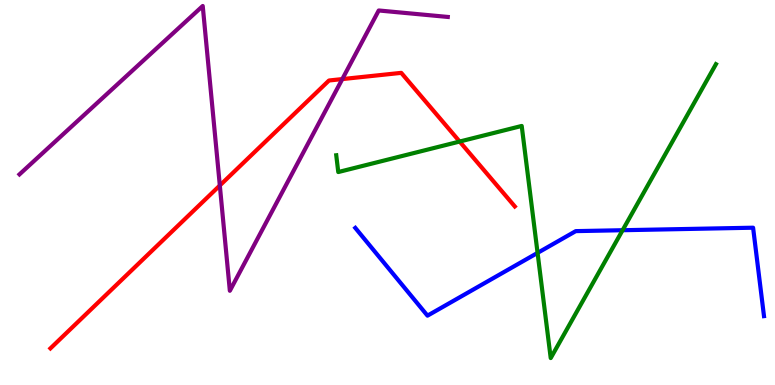[{'lines': ['blue', 'red'], 'intersections': []}, {'lines': ['green', 'red'], 'intersections': [{'x': 5.93, 'y': 6.32}]}, {'lines': ['purple', 'red'], 'intersections': [{'x': 2.84, 'y': 5.18}, {'x': 4.42, 'y': 7.95}]}, {'lines': ['blue', 'green'], 'intersections': [{'x': 6.94, 'y': 3.43}, {'x': 8.03, 'y': 4.02}]}, {'lines': ['blue', 'purple'], 'intersections': []}, {'lines': ['green', 'purple'], 'intersections': []}]